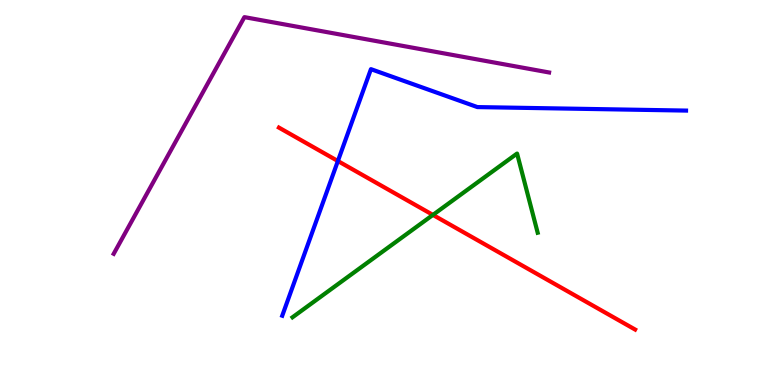[{'lines': ['blue', 'red'], 'intersections': [{'x': 4.36, 'y': 5.82}]}, {'lines': ['green', 'red'], 'intersections': [{'x': 5.59, 'y': 4.42}]}, {'lines': ['purple', 'red'], 'intersections': []}, {'lines': ['blue', 'green'], 'intersections': []}, {'lines': ['blue', 'purple'], 'intersections': []}, {'lines': ['green', 'purple'], 'intersections': []}]